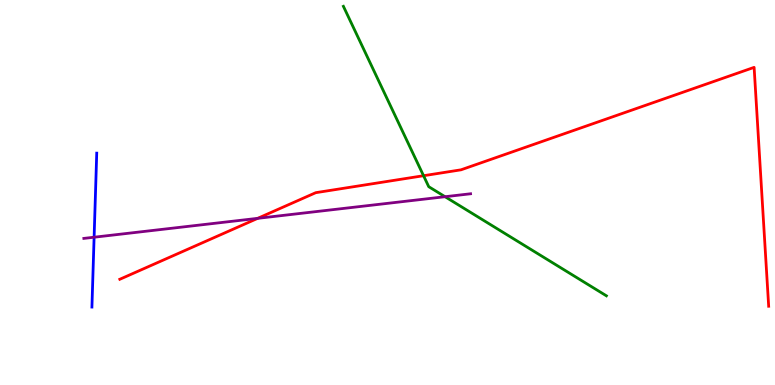[{'lines': ['blue', 'red'], 'intersections': []}, {'lines': ['green', 'red'], 'intersections': [{'x': 5.47, 'y': 5.44}]}, {'lines': ['purple', 'red'], 'intersections': [{'x': 3.33, 'y': 4.33}]}, {'lines': ['blue', 'green'], 'intersections': []}, {'lines': ['blue', 'purple'], 'intersections': [{'x': 1.21, 'y': 3.84}]}, {'lines': ['green', 'purple'], 'intersections': [{'x': 5.74, 'y': 4.89}]}]